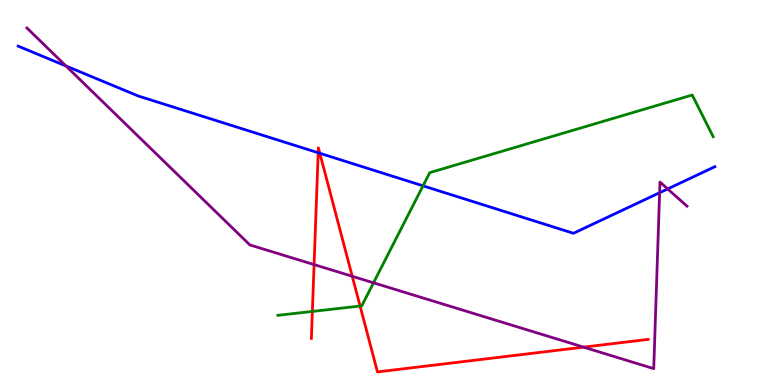[{'lines': ['blue', 'red'], 'intersections': [{'x': 4.11, 'y': 6.03}, {'x': 4.13, 'y': 6.02}]}, {'lines': ['green', 'red'], 'intersections': [{'x': 4.03, 'y': 1.91}, {'x': 4.65, 'y': 2.05}]}, {'lines': ['purple', 'red'], 'intersections': [{'x': 4.05, 'y': 3.13}, {'x': 4.55, 'y': 2.82}, {'x': 7.53, 'y': 0.983}]}, {'lines': ['blue', 'green'], 'intersections': [{'x': 5.46, 'y': 5.17}]}, {'lines': ['blue', 'purple'], 'intersections': [{'x': 0.851, 'y': 8.29}, {'x': 8.51, 'y': 4.99}, {'x': 8.62, 'y': 5.09}]}, {'lines': ['green', 'purple'], 'intersections': [{'x': 4.82, 'y': 2.65}]}]